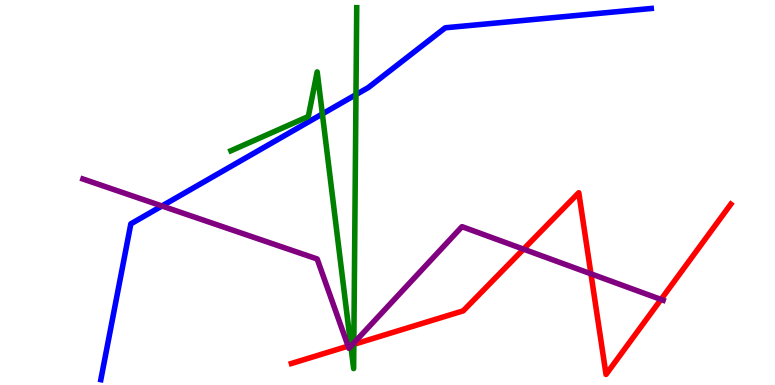[{'lines': ['blue', 'red'], 'intersections': []}, {'lines': ['green', 'red'], 'intersections': [{'x': 4.53, 'y': 1.03}, {'x': 4.57, 'y': 1.06}]}, {'lines': ['purple', 'red'], 'intersections': [{'x': 4.49, 'y': 1.01}, {'x': 4.54, 'y': 1.04}, {'x': 6.76, 'y': 3.53}, {'x': 7.63, 'y': 2.89}, {'x': 8.53, 'y': 2.22}]}, {'lines': ['blue', 'green'], 'intersections': [{'x': 4.16, 'y': 7.04}, {'x': 4.59, 'y': 7.54}]}, {'lines': ['blue', 'purple'], 'intersections': [{'x': 2.09, 'y': 4.65}]}, {'lines': ['green', 'purple'], 'intersections': [{'x': 4.53, 'y': 1.01}, {'x': 4.57, 'y': 1.09}]}]